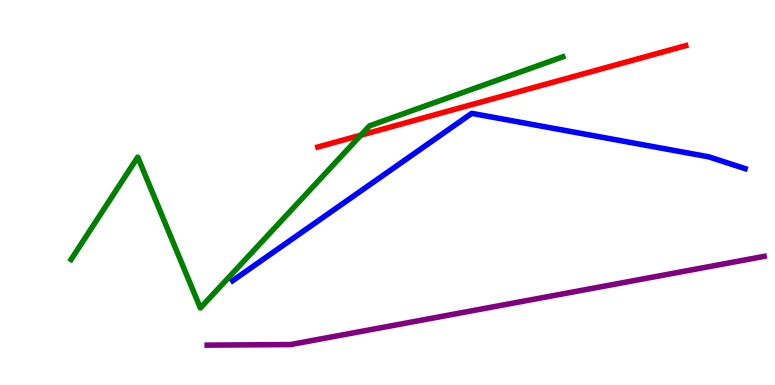[{'lines': ['blue', 'red'], 'intersections': []}, {'lines': ['green', 'red'], 'intersections': [{'x': 4.66, 'y': 6.49}]}, {'lines': ['purple', 'red'], 'intersections': []}, {'lines': ['blue', 'green'], 'intersections': []}, {'lines': ['blue', 'purple'], 'intersections': []}, {'lines': ['green', 'purple'], 'intersections': []}]